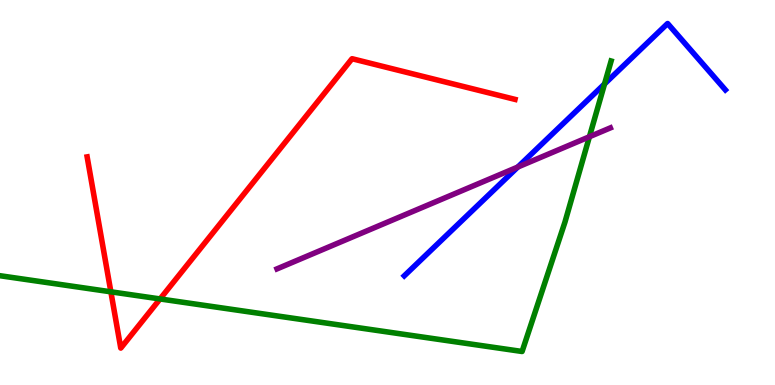[{'lines': ['blue', 'red'], 'intersections': []}, {'lines': ['green', 'red'], 'intersections': [{'x': 1.43, 'y': 2.42}, {'x': 2.07, 'y': 2.24}]}, {'lines': ['purple', 'red'], 'intersections': []}, {'lines': ['blue', 'green'], 'intersections': [{'x': 7.8, 'y': 7.82}]}, {'lines': ['blue', 'purple'], 'intersections': [{'x': 6.68, 'y': 5.66}]}, {'lines': ['green', 'purple'], 'intersections': [{'x': 7.61, 'y': 6.45}]}]